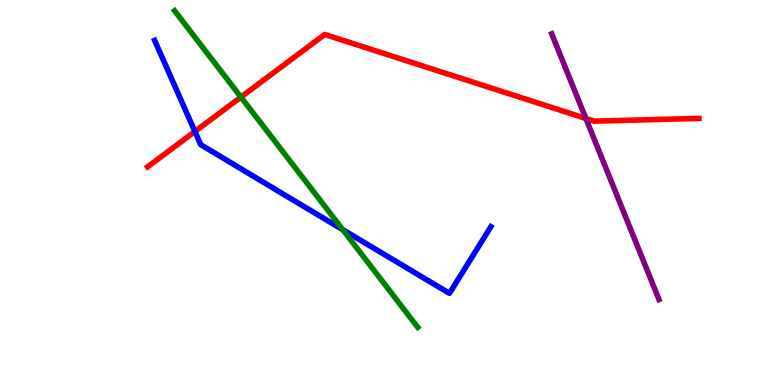[{'lines': ['blue', 'red'], 'intersections': [{'x': 2.51, 'y': 6.58}]}, {'lines': ['green', 'red'], 'intersections': [{'x': 3.11, 'y': 7.48}]}, {'lines': ['purple', 'red'], 'intersections': [{'x': 7.56, 'y': 6.92}]}, {'lines': ['blue', 'green'], 'intersections': [{'x': 4.42, 'y': 4.04}]}, {'lines': ['blue', 'purple'], 'intersections': []}, {'lines': ['green', 'purple'], 'intersections': []}]